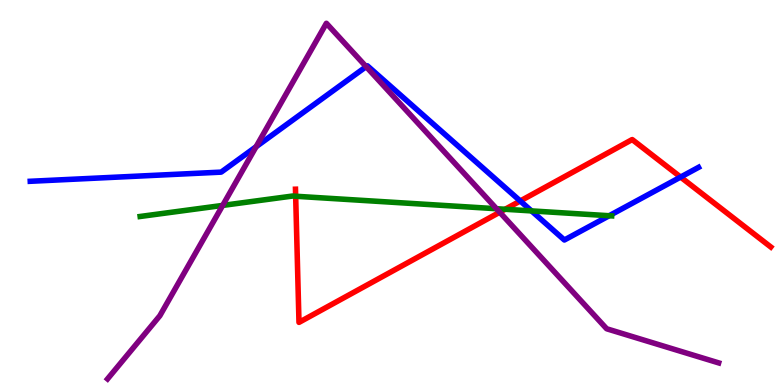[{'lines': ['blue', 'red'], 'intersections': [{'x': 6.71, 'y': 4.78}, {'x': 8.78, 'y': 5.4}]}, {'lines': ['green', 'red'], 'intersections': [{'x': 3.82, 'y': 4.9}, {'x': 6.52, 'y': 4.56}]}, {'lines': ['purple', 'red'], 'intersections': [{'x': 6.45, 'y': 4.49}]}, {'lines': ['blue', 'green'], 'intersections': [{'x': 6.86, 'y': 4.52}, {'x': 7.86, 'y': 4.4}]}, {'lines': ['blue', 'purple'], 'intersections': [{'x': 3.3, 'y': 6.19}, {'x': 4.72, 'y': 8.27}]}, {'lines': ['green', 'purple'], 'intersections': [{'x': 2.87, 'y': 4.66}, {'x': 6.41, 'y': 4.58}]}]